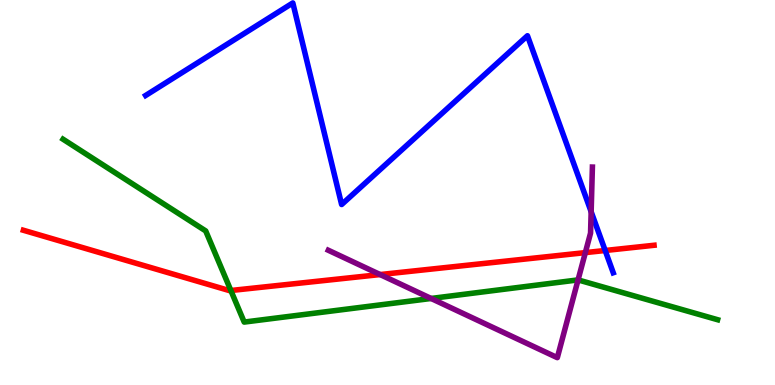[{'lines': ['blue', 'red'], 'intersections': [{'x': 7.81, 'y': 3.49}]}, {'lines': ['green', 'red'], 'intersections': [{'x': 2.98, 'y': 2.45}]}, {'lines': ['purple', 'red'], 'intersections': [{'x': 4.9, 'y': 2.87}, {'x': 7.55, 'y': 3.44}]}, {'lines': ['blue', 'green'], 'intersections': []}, {'lines': ['blue', 'purple'], 'intersections': [{'x': 7.63, 'y': 4.5}]}, {'lines': ['green', 'purple'], 'intersections': [{'x': 5.56, 'y': 2.25}, {'x': 7.46, 'y': 2.73}]}]